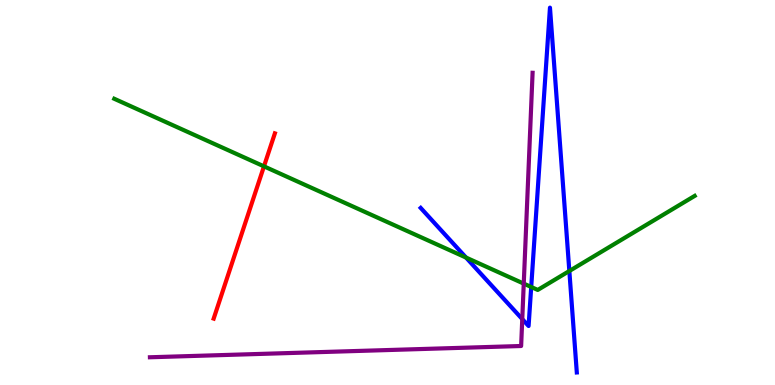[{'lines': ['blue', 'red'], 'intersections': []}, {'lines': ['green', 'red'], 'intersections': [{'x': 3.41, 'y': 5.68}]}, {'lines': ['purple', 'red'], 'intersections': []}, {'lines': ['blue', 'green'], 'intersections': [{'x': 6.01, 'y': 3.31}, {'x': 6.85, 'y': 2.55}, {'x': 7.35, 'y': 2.96}]}, {'lines': ['blue', 'purple'], 'intersections': [{'x': 6.74, 'y': 1.71}]}, {'lines': ['green', 'purple'], 'intersections': [{'x': 6.76, 'y': 2.63}]}]